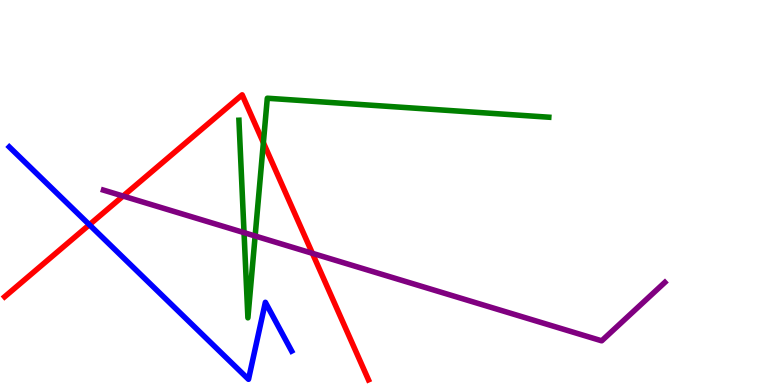[{'lines': ['blue', 'red'], 'intersections': [{'x': 1.15, 'y': 4.16}]}, {'lines': ['green', 'red'], 'intersections': [{'x': 3.4, 'y': 6.29}]}, {'lines': ['purple', 'red'], 'intersections': [{'x': 1.59, 'y': 4.91}, {'x': 4.03, 'y': 3.42}]}, {'lines': ['blue', 'green'], 'intersections': []}, {'lines': ['blue', 'purple'], 'intersections': []}, {'lines': ['green', 'purple'], 'intersections': [{'x': 3.15, 'y': 3.96}, {'x': 3.29, 'y': 3.87}]}]